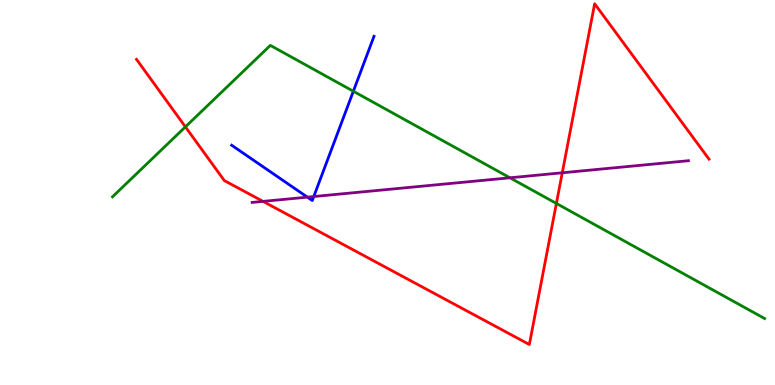[{'lines': ['blue', 'red'], 'intersections': []}, {'lines': ['green', 'red'], 'intersections': [{'x': 2.39, 'y': 6.7}, {'x': 7.18, 'y': 4.72}]}, {'lines': ['purple', 'red'], 'intersections': [{'x': 3.39, 'y': 4.77}, {'x': 7.25, 'y': 5.51}]}, {'lines': ['blue', 'green'], 'intersections': [{'x': 4.56, 'y': 7.63}]}, {'lines': ['blue', 'purple'], 'intersections': [{'x': 3.97, 'y': 4.88}, {'x': 4.05, 'y': 4.9}]}, {'lines': ['green', 'purple'], 'intersections': [{'x': 6.58, 'y': 5.38}]}]